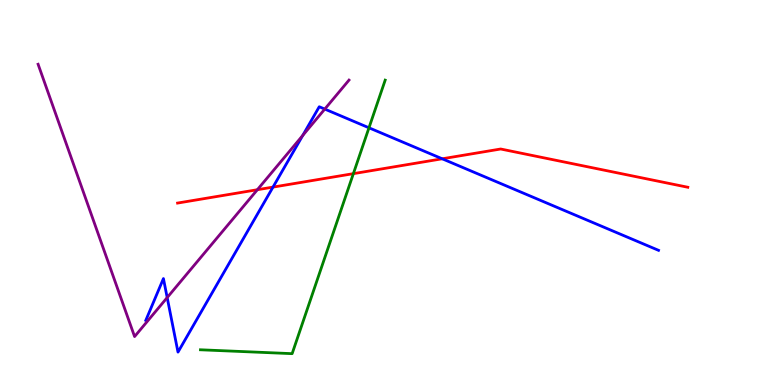[{'lines': ['blue', 'red'], 'intersections': [{'x': 3.52, 'y': 5.14}, {'x': 5.71, 'y': 5.88}]}, {'lines': ['green', 'red'], 'intersections': [{'x': 4.56, 'y': 5.49}]}, {'lines': ['purple', 'red'], 'intersections': [{'x': 3.32, 'y': 5.07}]}, {'lines': ['blue', 'green'], 'intersections': [{'x': 4.76, 'y': 6.68}]}, {'lines': ['blue', 'purple'], 'intersections': [{'x': 2.16, 'y': 2.27}, {'x': 3.91, 'y': 6.48}, {'x': 4.19, 'y': 7.17}]}, {'lines': ['green', 'purple'], 'intersections': []}]